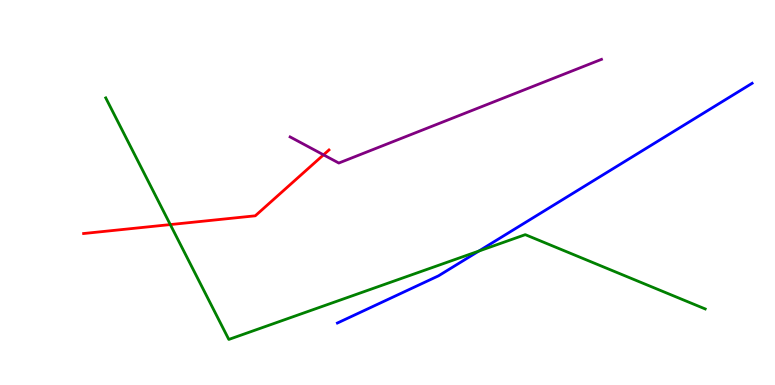[{'lines': ['blue', 'red'], 'intersections': []}, {'lines': ['green', 'red'], 'intersections': [{'x': 2.2, 'y': 4.17}]}, {'lines': ['purple', 'red'], 'intersections': [{'x': 4.17, 'y': 5.98}]}, {'lines': ['blue', 'green'], 'intersections': [{'x': 6.18, 'y': 3.48}]}, {'lines': ['blue', 'purple'], 'intersections': []}, {'lines': ['green', 'purple'], 'intersections': []}]